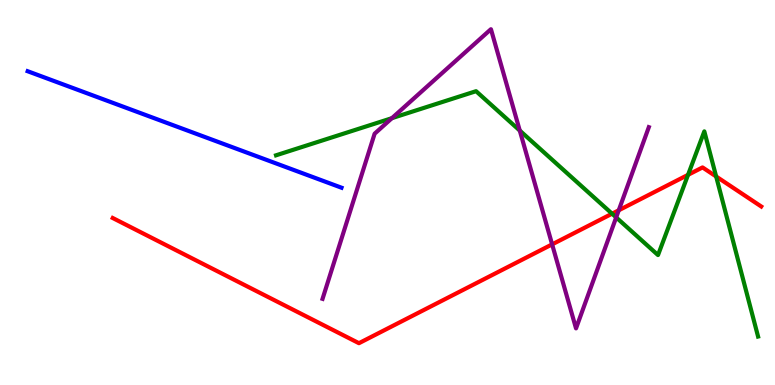[{'lines': ['blue', 'red'], 'intersections': []}, {'lines': ['green', 'red'], 'intersections': [{'x': 7.9, 'y': 4.45}, {'x': 8.88, 'y': 5.46}, {'x': 9.24, 'y': 5.42}]}, {'lines': ['purple', 'red'], 'intersections': [{'x': 7.12, 'y': 3.65}, {'x': 7.98, 'y': 4.54}]}, {'lines': ['blue', 'green'], 'intersections': []}, {'lines': ['blue', 'purple'], 'intersections': []}, {'lines': ['green', 'purple'], 'intersections': [{'x': 5.06, 'y': 6.93}, {'x': 6.71, 'y': 6.61}, {'x': 7.95, 'y': 4.35}]}]